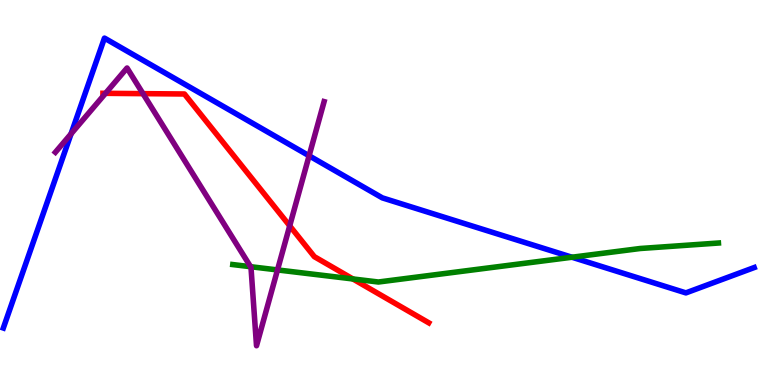[{'lines': ['blue', 'red'], 'intersections': []}, {'lines': ['green', 'red'], 'intersections': [{'x': 4.55, 'y': 2.75}]}, {'lines': ['purple', 'red'], 'intersections': [{'x': 1.36, 'y': 7.58}, {'x': 1.85, 'y': 7.57}, {'x': 3.74, 'y': 4.13}]}, {'lines': ['blue', 'green'], 'intersections': [{'x': 7.38, 'y': 3.32}]}, {'lines': ['blue', 'purple'], 'intersections': [{'x': 0.917, 'y': 6.52}, {'x': 3.99, 'y': 5.95}]}, {'lines': ['green', 'purple'], 'intersections': [{'x': 3.23, 'y': 3.07}, {'x': 3.58, 'y': 2.99}]}]